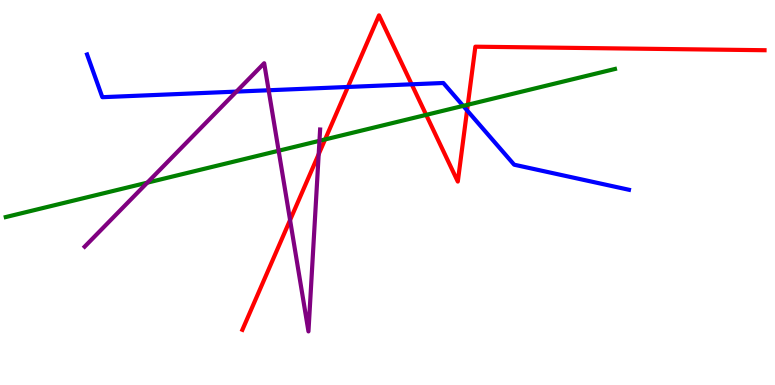[{'lines': ['blue', 'red'], 'intersections': [{'x': 4.49, 'y': 7.74}, {'x': 5.31, 'y': 7.81}, {'x': 6.03, 'y': 7.13}]}, {'lines': ['green', 'red'], 'intersections': [{'x': 4.19, 'y': 6.38}, {'x': 5.5, 'y': 7.02}, {'x': 6.04, 'y': 7.28}]}, {'lines': ['purple', 'red'], 'intersections': [{'x': 3.74, 'y': 4.28}, {'x': 4.11, 'y': 6.0}]}, {'lines': ['blue', 'green'], 'intersections': [{'x': 5.98, 'y': 7.25}]}, {'lines': ['blue', 'purple'], 'intersections': [{'x': 3.05, 'y': 7.62}, {'x': 3.47, 'y': 7.66}]}, {'lines': ['green', 'purple'], 'intersections': [{'x': 1.9, 'y': 5.26}, {'x': 3.6, 'y': 6.08}, {'x': 4.12, 'y': 6.34}]}]